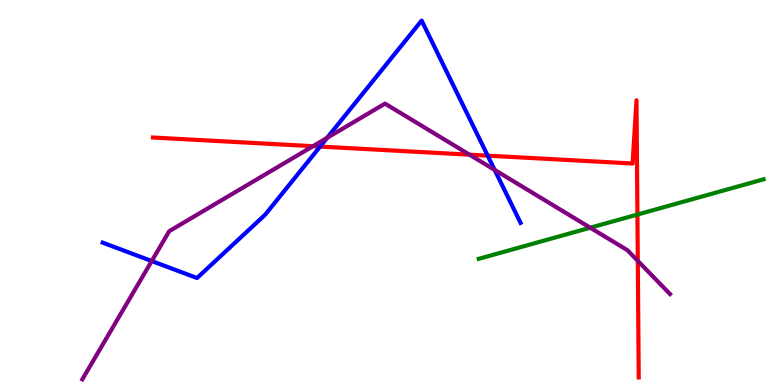[{'lines': ['blue', 'red'], 'intersections': [{'x': 4.13, 'y': 6.19}, {'x': 6.29, 'y': 5.96}]}, {'lines': ['green', 'red'], 'intersections': [{'x': 8.22, 'y': 4.43}]}, {'lines': ['purple', 'red'], 'intersections': [{'x': 4.04, 'y': 6.2}, {'x': 6.06, 'y': 5.98}, {'x': 8.23, 'y': 3.22}]}, {'lines': ['blue', 'green'], 'intersections': []}, {'lines': ['blue', 'purple'], 'intersections': [{'x': 1.96, 'y': 3.22}, {'x': 4.22, 'y': 6.42}, {'x': 6.38, 'y': 5.59}]}, {'lines': ['green', 'purple'], 'intersections': [{'x': 7.62, 'y': 4.09}]}]